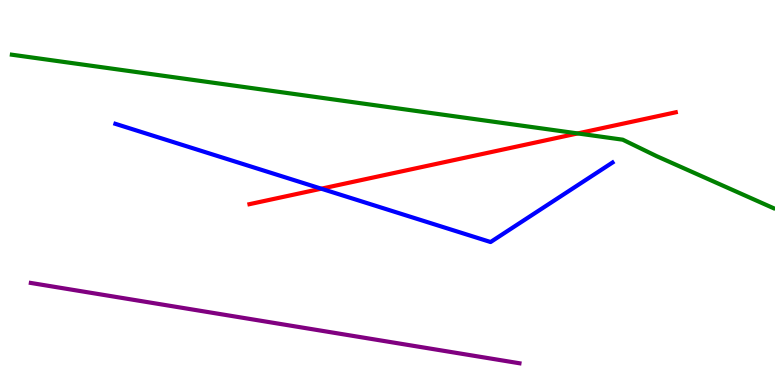[{'lines': ['blue', 'red'], 'intersections': [{'x': 4.15, 'y': 5.1}]}, {'lines': ['green', 'red'], 'intersections': [{'x': 7.45, 'y': 6.53}]}, {'lines': ['purple', 'red'], 'intersections': []}, {'lines': ['blue', 'green'], 'intersections': []}, {'lines': ['blue', 'purple'], 'intersections': []}, {'lines': ['green', 'purple'], 'intersections': []}]